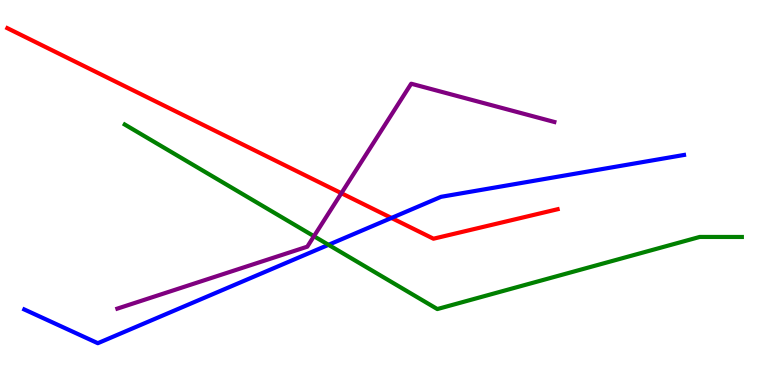[{'lines': ['blue', 'red'], 'intersections': [{'x': 5.05, 'y': 4.34}]}, {'lines': ['green', 'red'], 'intersections': []}, {'lines': ['purple', 'red'], 'intersections': [{'x': 4.4, 'y': 4.98}]}, {'lines': ['blue', 'green'], 'intersections': [{'x': 4.24, 'y': 3.64}]}, {'lines': ['blue', 'purple'], 'intersections': []}, {'lines': ['green', 'purple'], 'intersections': [{'x': 4.05, 'y': 3.86}]}]